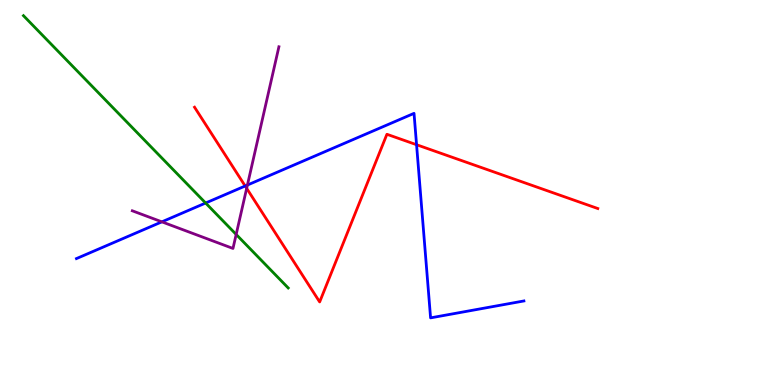[{'lines': ['blue', 'red'], 'intersections': [{'x': 3.16, 'y': 5.17}, {'x': 5.37, 'y': 6.24}]}, {'lines': ['green', 'red'], 'intersections': []}, {'lines': ['purple', 'red'], 'intersections': [{'x': 3.18, 'y': 5.11}]}, {'lines': ['blue', 'green'], 'intersections': [{'x': 2.65, 'y': 4.73}]}, {'lines': ['blue', 'purple'], 'intersections': [{'x': 2.09, 'y': 4.24}, {'x': 3.19, 'y': 5.19}]}, {'lines': ['green', 'purple'], 'intersections': [{'x': 3.05, 'y': 3.91}]}]